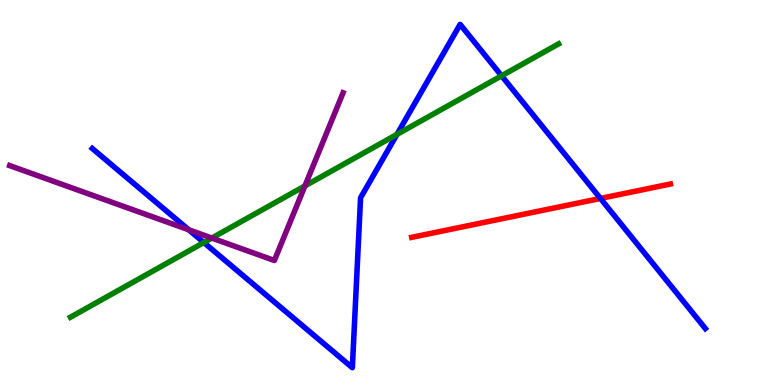[{'lines': ['blue', 'red'], 'intersections': [{'x': 7.75, 'y': 4.85}]}, {'lines': ['green', 'red'], 'intersections': []}, {'lines': ['purple', 'red'], 'intersections': []}, {'lines': ['blue', 'green'], 'intersections': [{'x': 2.63, 'y': 3.7}, {'x': 5.12, 'y': 6.51}, {'x': 6.47, 'y': 8.03}]}, {'lines': ['blue', 'purple'], 'intersections': [{'x': 2.44, 'y': 4.03}]}, {'lines': ['green', 'purple'], 'intersections': [{'x': 2.73, 'y': 3.82}, {'x': 3.93, 'y': 5.17}]}]